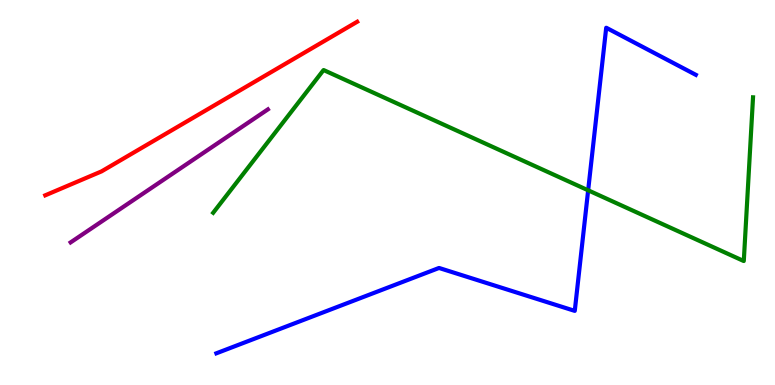[{'lines': ['blue', 'red'], 'intersections': []}, {'lines': ['green', 'red'], 'intersections': []}, {'lines': ['purple', 'red'], 'intersections': []}, {'lines': ['blue', 'green'], 'intersections': [{'x': 7.59, 'y': 5.06}]}, {'lines': ['blue', 'purple'], 'intersections': []}, {'lines': ['green', 'purple'], 'intersections': []}]